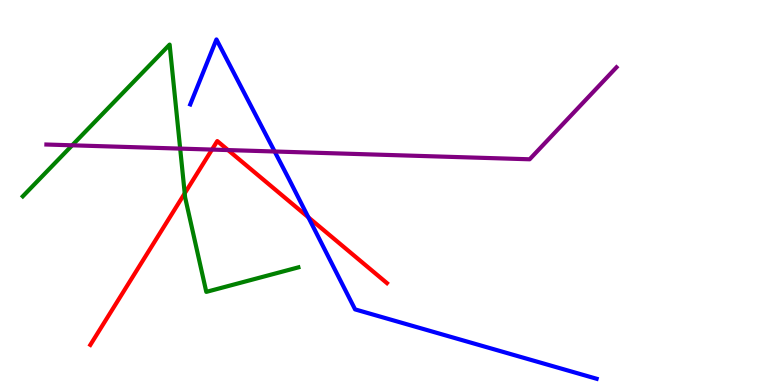[{'lines': ['blue', 'red'], 'intersections': [{'x': 3.98, 'y': 4.36}]}, {'lines': ['green', 'red'], 'intersections': [{'x': 2.38, 'y': 4.98}]}, {'lines': ['purple', 'red'], 'intersections': [{'x': 2.74, 'y': 6.11}, {'x': 2.94, 'y': 6.1}]}, {'lines': ['blue', 'green'], 'intersections': []}, {'lines': ['blue', 'purple'], 'intersections': [{'x': 3.54, 'y': 6.07}]}, {'lines': ['green', 'purple'], 'intersections': [{'x': 0.931, 'y': 6.23}, {'x': 2.32, 'y': 6.14}]}]